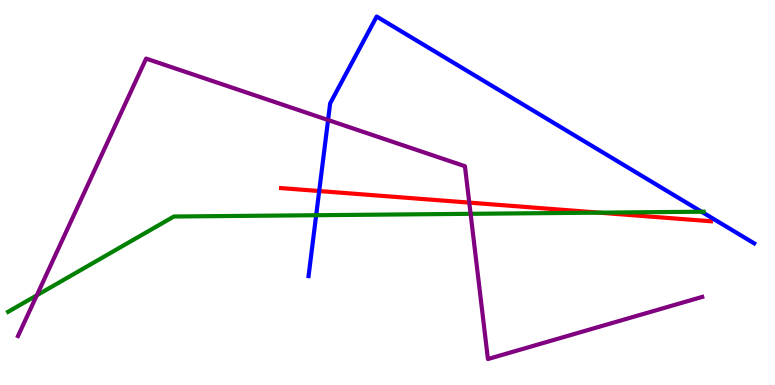[{'lines': ['blue', 'red'], 'intersections': [{'x': 4.12, 'y': 5.04}]}, {'lines': ['green', 'red'], 'intersections': [{'x': 7.73, 'y': 4.48}]}, {'lines': ['purple', 'red'], 'intersections': [{'x': 6.06, 'y': 4.74}]}, {'lines': ['blue', 'green'], 'intersections': [{'x': 4.08, 'y': 4.41}, {'x': 9.05, 'y': 4.5}]}, {'lines': ['blue', 'purple'], 'intersections': [{'x': 4.23, 'y': 6.88}]}, {'lines': ['green', 'purple'], 'intersections': [{'x': 0.475, 'y': 2.33}, {'x': 6.07, 'y': 4.45}]}]